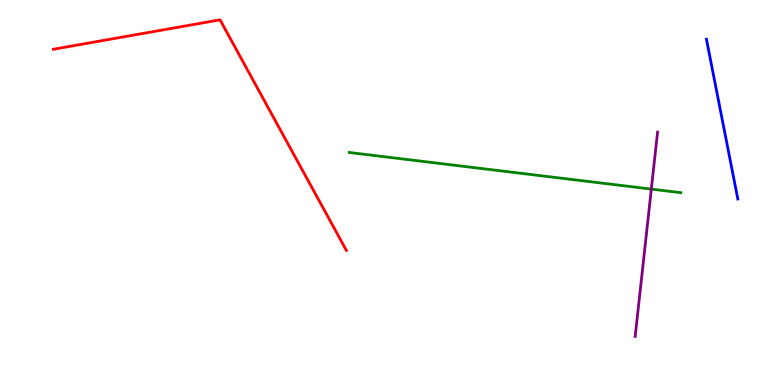[{'lines': ['blue', 'red'], 'intersections': []}, {'lines': ['green', 'red'], 'intersections': []}, {'lines': ['purple', 'red'], 'intersections': []}, {'lines': ['blue', 'green'], 'intersections': []}, {'lines': ['blue', 'purple'], 'intersections': []}, {'lines': ['green', 'purple'], 'intersections': [{'x': 8.4, 'y': 5.09}]}]